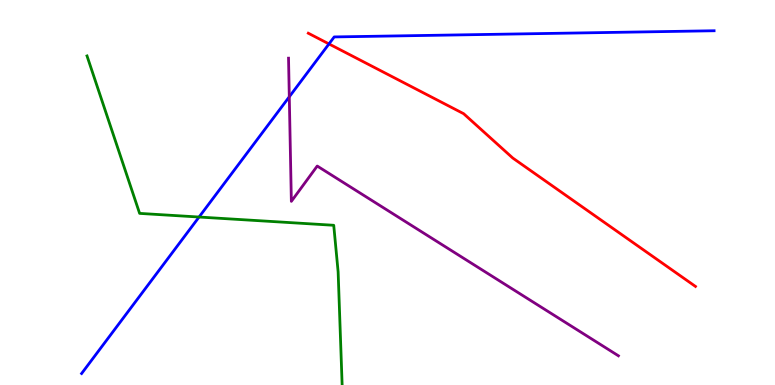[{'lines': ['blue', 'red'], 'intersections': [{'x': 4.24, 'y': 8.86}]}, {'lines': ['green', 'red'], 'intersections': []}, {'lines': ['purple', 'red'], 'intersections': []}, {'lines': ['blue', 'green'], 'intersections': [{'x': 2.57, 'y': 4.36}]}, {'lines': ['blue', 'purple'], 'intersections': [{'x': 3.73, 'y': 7.49}]}, {'lines': ['green', 'purple'], 'intersections': []}]